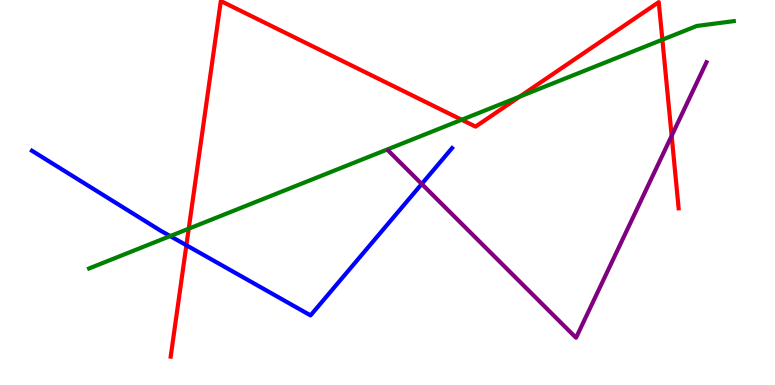[{'lines': ['blue', 'red'], 'intersections': [{'x': 2.41, 'y': 3.63}]}, {'lines': ['green', 'red'], 'intersections': [{'x': 2.44, 'y': 4.06}, {'x': 5.96, 'y': 6.89}, {'x': 6.71, 'y': 7.49}, {'x': 8.55, 'y': 8.97}]}, {'lines': ['purple', 'red'], 'intersections': [{'x': 8.67, 'y': 6.47}]}, {'lines': ['blue', 'green'], 'intersections': [{'x': 2.2, 'y': 3.87}]}, {'lines': ['blue', 'purple'], 'intersections': [{'x': 5.44, 'y': 5.22}]}, {'lines': ['green', 'purple'], 'intersections': []}]